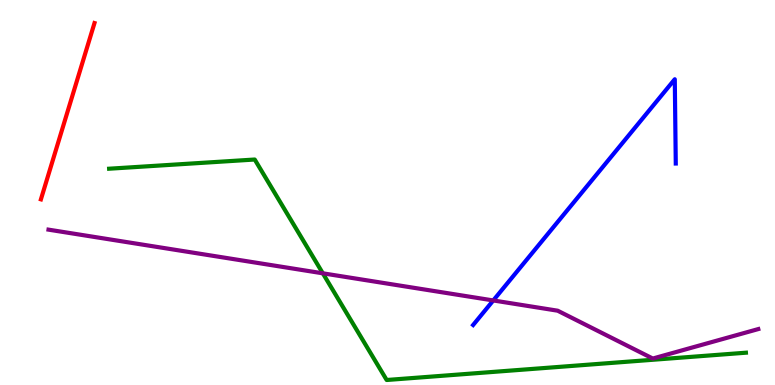[{'lines': ['blue', 'red'], 'intersections': []}, {'lines': ['green', 'red'], 'intersections': []}, {'lines': ['purple', 'red'], 'intersections': []}, {'lines': ['blue', 'green'], 'intersections': []}, {'lines': ['blue', 'purple'], 'intersections': [{'x': 6.36, 'y': 2.2}]}, {'lines': ['green', 'purple'], 'intersections': [{'x': 4.17, 'y': 2.9}]}]